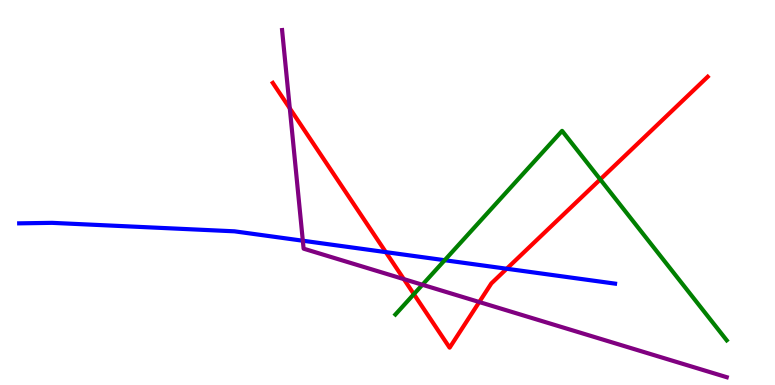[{'lines': ['blue', 'red'], 'intersections': [{'x': 4.98, 'y': 3.45}, {'x': 6.54, 'y': 3.02}]}, {'lines': ['green', 'red'], 'intersections': [{'x': 5.34, 'y': 2.36}, {'x': 7.75, 'y': 5.34}]}, {'lines': ['purple', 'red'], 'intersections': [{'x': 3.74, 'y': 7.19}, {'x': 5.21, 'y': 2.75}, {'x': 6.18, 'y': 2.16}]}, {'lines': ['blue', 'green'], 'intersections': [{'x': 5.74, 'y': 3.24}]}, {'lines': ['blue', 'purple'], 'intersections': [{'x': 3.91, 'y': 3.75}]}, {'lines': ['green', 'purple'], 'intersections': [{'x': 5.45, 'y': 2.6}]}]